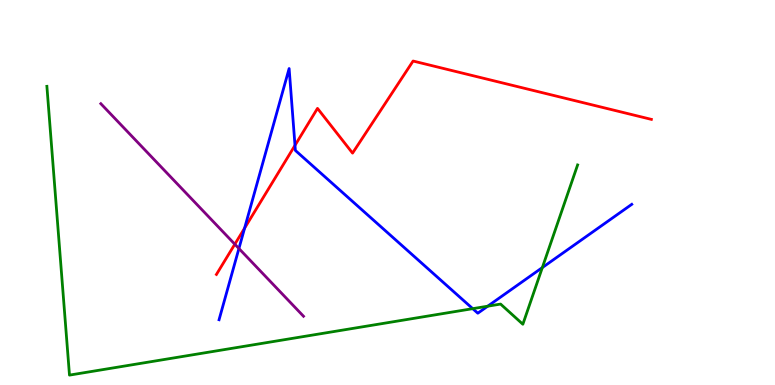[{'lines': ['blue', 'red'], 'intersections': [{'x': 3.16, 'y': 4.07}, {'x': 3.81, 'y': 6.22}]}, {'lines': ['green', 'red'], 'intersections': []}, {'lines': ['purple', 'red'], 'intersections': [{'x': 3.03, 'y': 3.66}]}, {'lines': ['blue', 'green'], 'intersections': [{'x': 6.1, 'y': 1.98}, {'x': 6.29, 'y': 2.05}, {'x': 7.0, 'y': 3.05}]}, {'lines': ['blue', 'purple'], 'intersections': [{'x': 3.08, 'y': 3.55}]}, {'lines': ['green', 'purple'], 'intersections': []}]